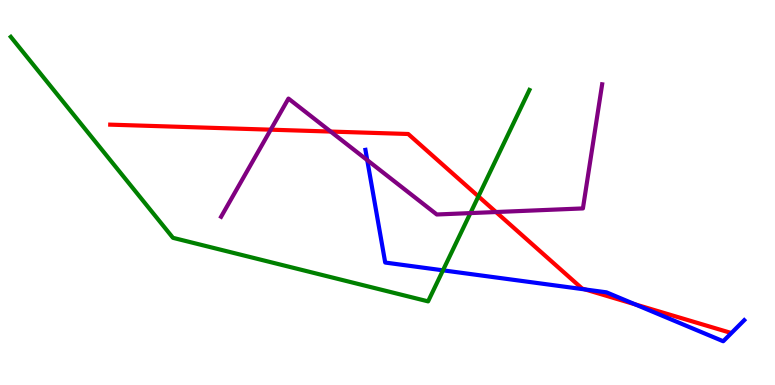[{'lines': ['blue', 'red'], 'intersections': [{'x': 7.55, 'y': 2.48}, {'x': 8.19, 'y': 2.1}]}, {'lines': ['green', 'red'], 'intersections': [{'x': 6.17, 'y': 4.9}]}, {'lines': ['purple', 'red'], 'intersections': [{'x': 3.49, 'y': 6.63}, {'x': 4.27, 'y': 6.58}, {'x': 6.4, 'y': 4.49}]}, {'lines': ['blue', 'green'], 'intersections': [{'x': 5.72, 'y': 2.98}]}, {'lines': ['blue', 'purple'], 'intersections': [{'x': 4.74, 'y': 5.84}]}, {'lines': ['green', 'purple'], 'intersections': [{'x': 6.07, 'y': 4.47}]}]